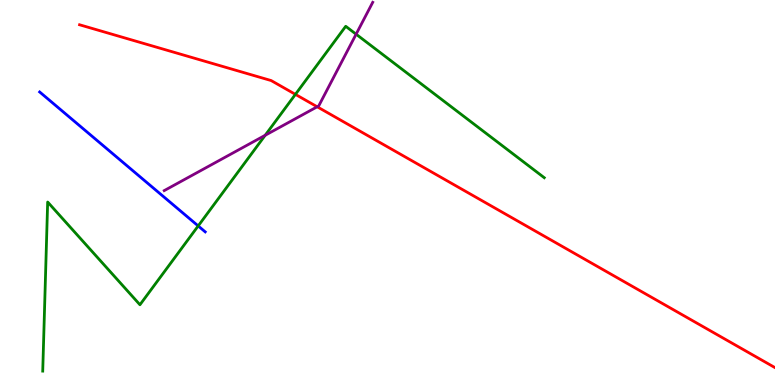[{'lines': ['blue', 'red'], 'intersections': []}, {'lines': ['green', 'red'], 'intersections': [{'x': 3.81, 'y': 7.55}]}, {'lines': ['purple', 'red'], 'intersections': [{'x': 4.09, 'y': 7.23}]}, {'lines': ['blue', 'green'], 'intersections': [{'x': 2.56, 'y': 4.13}]}, {'lines': ['blue', 'purple'], 'intersections': []}, {'lines': ['green', 'purple'], 'intersections': [{'x': 3.42, 'y': 6.49}, {'x': 4.59, 'y': 9.11}]}]